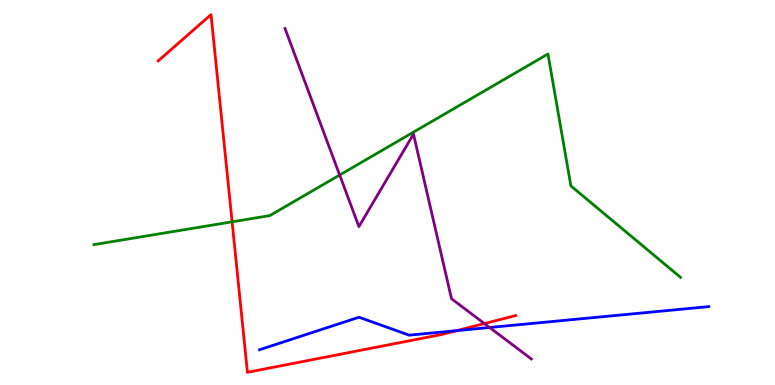[{'lines': ['blue', 'red'], 'intersections': [{'x': 5.89, 'y': 1.41}]}, {'lines': ['green', 'red'], 'intersections': [{'x': 2.99, 'y': 4.24}]}, {'lines': ['purple', 'red'], 'intersections': [{'x': 6.25, 'y': 1.6}]}, {'lines': ['blue', 'green'], 'intersections': []}, {'lines': ['blue', 'purple'], 'intersections': [{'x': 6.32, 'y': 1.49}]}, {'lines': ['green', 'purple'], 'intersections': [{'x': 4.38, 'y': 5.45}]}]